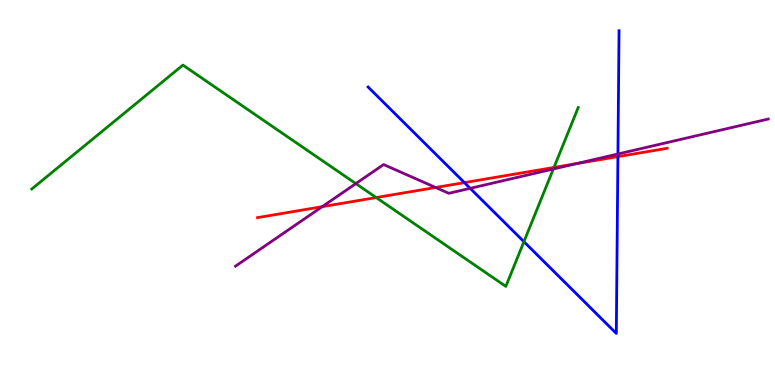[{'lines': ['blue', 'red'], 'intersections': [{'x': 5.99, 'y': 5.26}, {'x': 7.97, 'y': 5.93}]}, {'lines': ['green', 'red'], 'intersections': [{'x': 4.85, 'y': 4.87}, {'x': 7.15, 'y': 5.65}]}, {'lines': ['purple', 'red'], 'intersections': [{'x': 4.16, 'y': 4.63}, {'x': 5.62, 'y': 5.13}, {'x': 7.44, 'y': 5.75}]}, {'lines': ['blue', 'green'], 'intersections': [{'x': 6.76, 'y': 3.72}]}, {'lines': ['blue', 'purple'], 'intersections': [{'x': 6.07, 'y': 5.11}, {'x': 7.97, 'y': 6.0}]}, {'lines': ['green', 'purple'], 'intersections': [{'x': 4.59, 'y': 5.23}, {'x': 7.14, 'y': 5.61}]}]